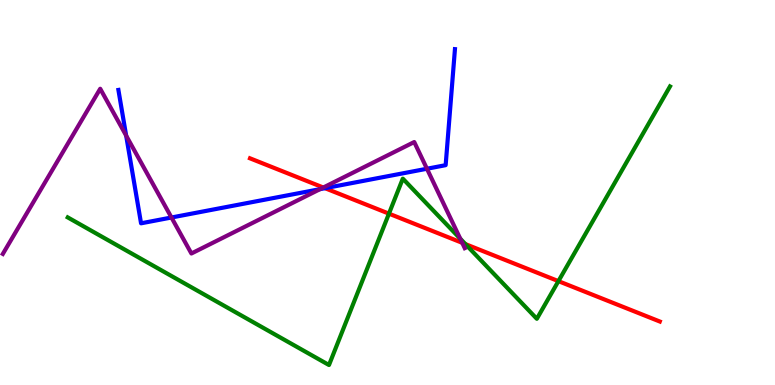[{'lines': ['blue', 'red'], 'intersections': [{'x': 4.19, 'y': 5.11}]}, {'lines': ['green', 'red'], 'intersections': [{'x': 5.02, 'y': 4.45}, {'x': 6.01, 'y': 3.66}, {'x': 7.21, 'y': 2.7}]}, {'lines': ['purple', 'red'], 'intersections': [{'x': 4.17, 'y': 5.13}, {'x': 5.96, 'y': 3.69}]}, {'lines': ['blue', 'green'], 'intersections': []}, {'lines': ['blue', 'purple'], 'intersections': [{'x': 1.63, 'y': 6.48}, {'x': 2.21, 'y': 4.35}, {'x': 4.13, 'y': 5.09}, {'x': 5.51, 'y': 5.62}]}, {'lines': ['green', 'purple'], 'intersections': [{'x': 5.94, 'y': 3.8}]}]